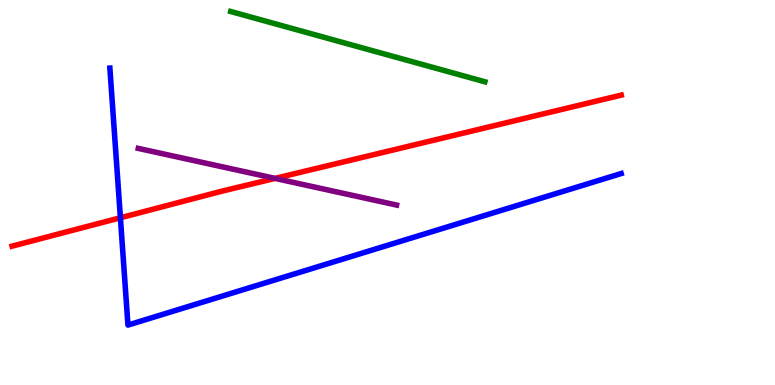[{'lines': ['blue', 'red'], 'intersections': [{'x': 1.55, 'y': 4.34}]}, {'lines': ['green', 'red'], 'intersections': []}, {'lines': ['purple', 'red'], 'intersections': [{'x': 3.55, 'y': 5.37}]}, {'lines': ['blue', 'green'], 'intersections': []}, {'lines': ['blue', 'purple'], 'intersections': []}, {'lines': ['green', 'purple'], 'intersections': []}]